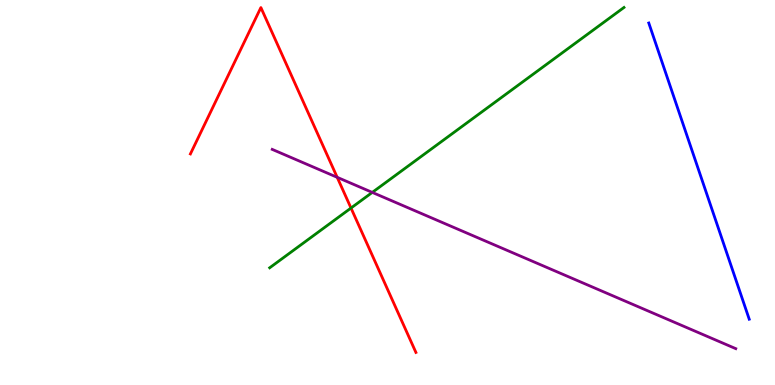[{'lines': ['blue', 'red'], 'intersections': []}, {'lines': ['green', 'red'], 'intersections': [{'x': 4.53, 'y': 4.6}]}, {'lines': ['purple', 'red'], 'intersections': [{'x': 4.35, 'y': 5.39}]}, {'lines': ['blue', 'green'], 'intersections': []}, {'lines': ['blue', 'purple'], 'intersections': []}, {'lines': ['green', 'purple'], 'intersections': [{'x': 4.8, 'y': 5.0}]}]